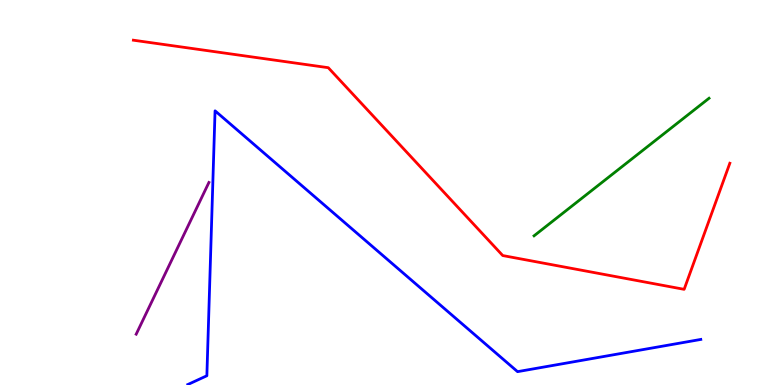[{'lines': ['blue', 'red'], 'intersections': []}, {'lines': ['green', 'red'], 'intersections': []}, {'lines': ['purple', 'red'], 'intersections': []}, {'lines': ['blue', 'green'], 'intersections': []}, {'lines': ['blue', 'purple'], 'intersections': []}, {'lines': ['green', 'purple'], 'intersections': []}]